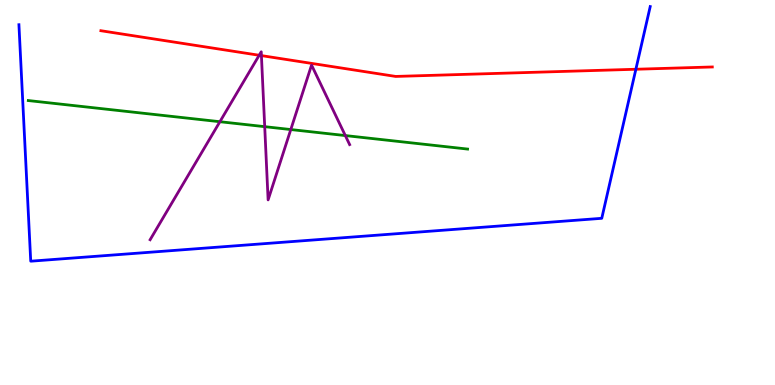[{'lines': ['blue', 'red'], 'intersections': [{'x': 8.2, 'y': 8.2}]}, {'lines': ['green', 'red'], 'intersections': []}, {'lines': ['purple', 'red'], 'intersections': [{'x': 3.34, 'y': 8.56}, {'x': 3.37, 'y': 8.56}]}, {'lines': ['blue', 'green'], 'intersections': []}, {'lines': ['blue', 'purple'], 'intersections': []}, {'lines': ['green', 'purple'], 'intersections': [{'x': 2.84, 'y': 6.84}, {'x': 3.42, 'y': 6.71}, {'x': 3.75, 'y': 6.64}, {'x': 4.46, 'y': 6.48}]}]